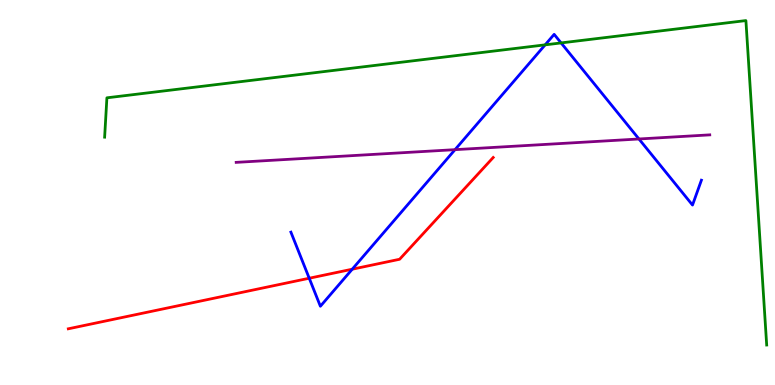[{'lines': ['blue', 'red'], 'intersections': [{'x': 3.99, 'y': 2.77}, {'x': 4.55, 'y': 3.01}]}, {'lines': ['green', 'red'], 'intersections': []}, {'lines': ['purple', 'red'], 'intersections': []}, {'lines': ['blue', 'green'], 'intersections': [{'x': 7.03, 'y': 8.84}, {'x': 7.24, 'y': 8.89}]}, {'lines': ['blue', 'purple'], 'intersections': [{'x': 5.87, 'y': 6.11}, {'x': 8.24, 'y': 6.39}]}, {'lines': ['green', 'purple'], 'intersections': []}]